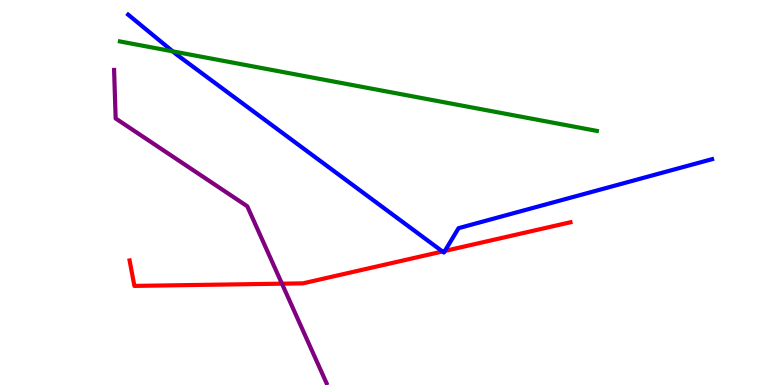[{'lines': ['blue', 'red'], 'intersections': [{'x': 5.71, 'y': 3.47}, {'x': 5.74, 'y': 3.48}]}, {'lines': ['green', 'red'], 'intersections': []}, {'lines': ['purple', 'red'], 'intersections': [{'x': 3.64, 'y': 2.63}]}, {'lines': ['blue', 'green'], 'intersections': [{'x': 2.23, 'y': 8.67}]}, {'lines': ['blue', 'purple'], 'intersections': []}, {'lines': ['green', 'purple'], 'intersections': []}]